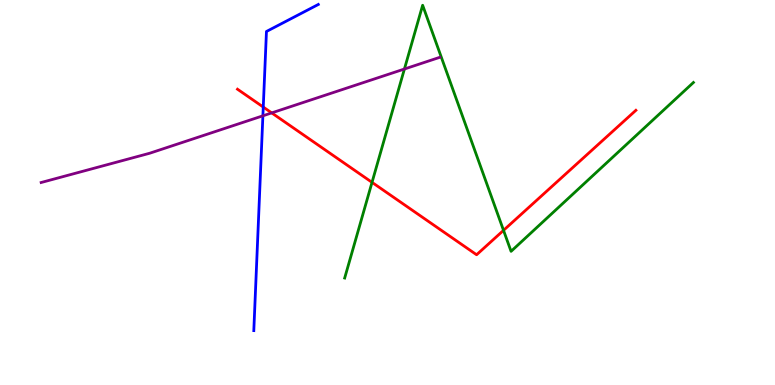[{'lines': ['blue', 'red'], 'intersections': [{'x': 3.4, 'y': 7.22}]}, {'lines': ['green', 'red'], 'intersections': [{'x': 4.8, 'y': 5.26}, {'x': 6.5, 'y': 4.02}]}, {'lines': ['purple', 'red'], 'intersections': [{'x': 3.51, 'y': 7.07}]}, {'lines': ['blue', 'green'], 'intersections': []}, {'lines': ['blue', 'purple'], 'intersections': [{'x': 3.39, 'y': 6.99}]}, {'lines': ['green', 'purple'], 'intersections': [{'x': 5.22, 'y': 8.21}]}]